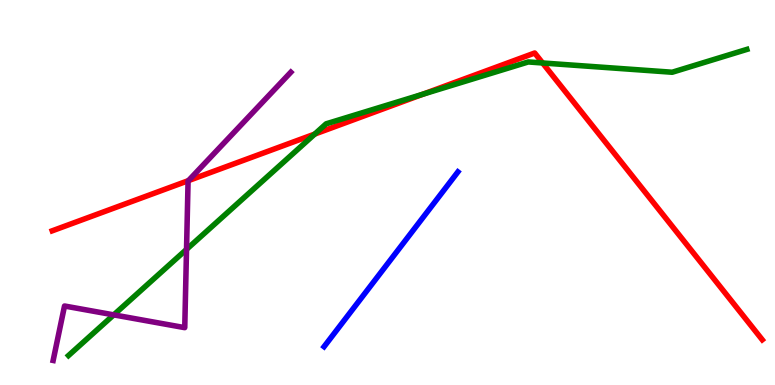[{'lines': ['blue', 'red'], 'intersections': []}, {'lines': ['green', 'red'], 'intersections': [{'x': 4.06, 'y': 6.52}, {'x': 5.46, 'y': 7.55}, {'x': 7.0, 'y': 8.36}]}, {'lines': ['purple', 'red'], 'intersections': [{'x': 2.43, 'y': 5.31}]}, {'lines': ['blue', 'green'], 'intersections': []}, {'lines': ['blue', 'purple'], 'intersections': []}, {'lines': ['green', 'purple'], 'intersections': [{'x': 1.47, 'y': 1.82}, {'x': 2.41, 'y': 3.52}]}]